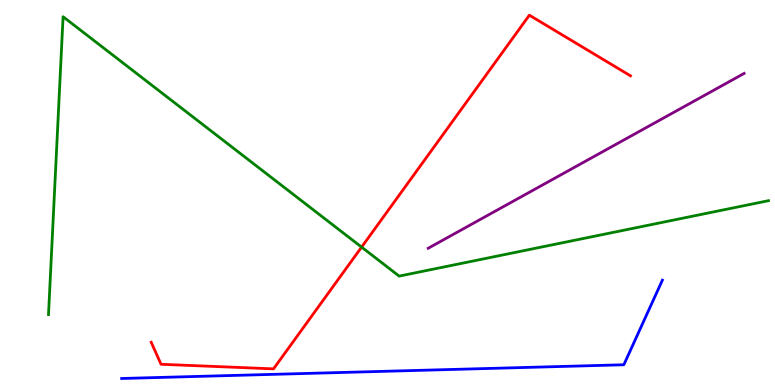[{'lines': ['blue', 'red'], 'intersections': []}, {'lines': ['green', 'red'], 'intersections': [{'x': 4.67, 'y': 3.58}]}, {'lines': ['purple', 'red'], 'intersections': []}, {'lines': ['blue', 'green'], 'intersections': []}, {'lines': ['blue', 'purple'], 'intersections': []}, {'lines': ['green', 'purple'], 'intersections': []}]